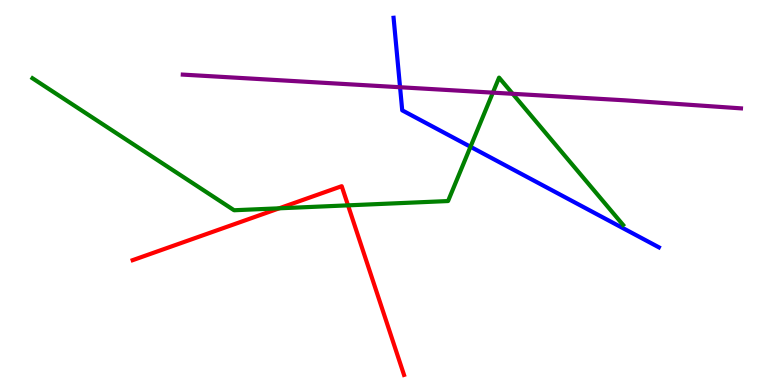[{'lines': ['blue', 'red'], 'intersections': []}, {'lines': ['green', 'red'], 'intersections': [{'x': 3.6, 'y': 4.59}, {'x': 4.49, 'y': 4.67}]}, {'lines': ['purple', 'red'], 'intersections': []}, {'lines': ['blue', 'green'], 'intersections': [{'x': 6.07, 'y': 6.19}]}, {'lines': ['blue', 'purple'], 'intersections': [{'x': 5.16, 'y': 7.73}]}, {'lines': ['green', 'purple'], 'intersections': [{'x': 6.36, 'y': 7.59}, {'x': 6.62, 'y': 7.56}]}]